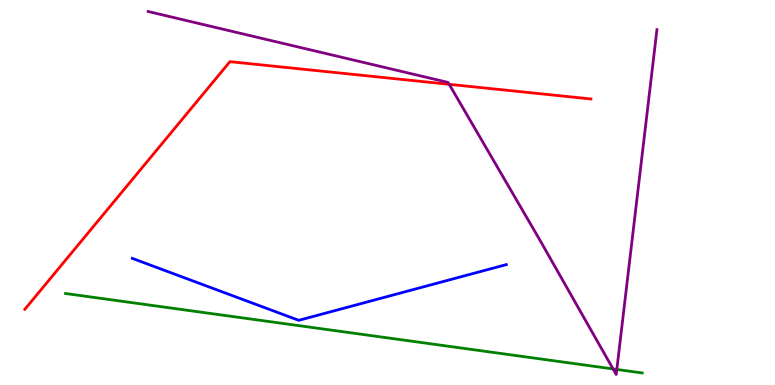[{'lines': ['blue', 'red'], 'intersections': []}, {'lines': ['green', 'red'], 'intersections': []}, {'lines': ['purple', 'red'], 'intersections': [{'x': 5.8, 'y': 7.81}]}, {'lines': ['blue', 'green'], 'intersections': []}, {'lines': ['blue', 'purple'], 'intersections': []}, {'lines': ['green', 'purple'], 'intersections': [{'x': 7.91, 'y': 0.417}, {'x': 7.96, 'y': 0.404}]}]